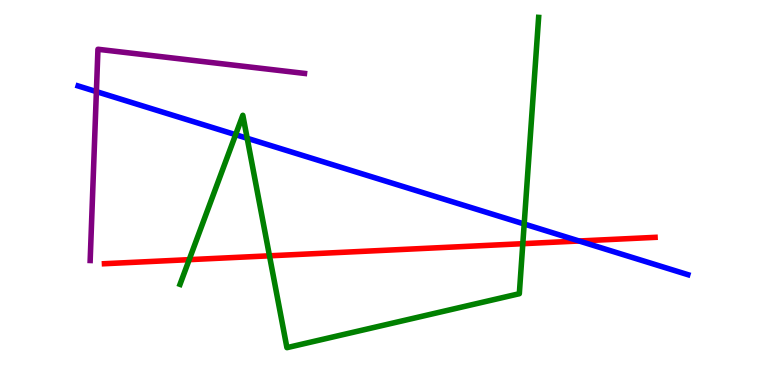[{'lines': ['blue', 'red'], 'intersections': [{'x': 7.47, 'y': 3.74}]}, {'lines': ['green', 'red'], 'intersections': [{'x': 2.44, 'y': 3.26}, {'x': 3.48, 'y': 3.36}, {'x': 6.75, 'y': 3.67}]}, {'lines': ['purple', 'red'], 'intersections': []}, {'lines': ['blue', 'green'], 'intersections': [{'x': 3.04, 'y': 6.5}, {'x': 3.19, 'y': 6.41}, {'x': 6.76, 'y': 4.18}]}, {'lines': ['blue', 'purple'], 'intersections': [{'x': 1.24, 'y': 7.62}]}, {'lines': ['green', 'purple'], 'intersections': []}]